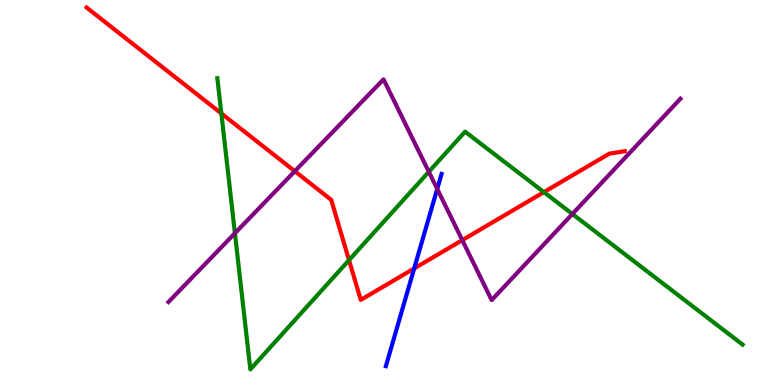[{'lines': ['blue', 'red'], 'intersections': [{'x': 5.34, 'y': 3.03}]}, {'lines': ['green', 'red'], 'intersections': [{'x': 2.86, 'y': 7.05}, {'x': 4.5, 'y': 3.24}, {'x': 7.02, 'y': 5.01}]}, {'lines': ['purple', 'red'], 'intersections': [{'x': 3.8, 'y': 5.55}, {'x': 5.96, 'y': 3.76}]}, {'lines': ['blue', 'green'], 'intersections': []}, {'lines': ['blue', 'purple'], 'intersections': [{'x': 5.64, 'y': 5.09}]}, {'lines': ['green', 'purple'], 'intersections': [{'x': 3.03, 'y': 3.94}, {'x': 5.53, 'y': 5.54}, {'x': 7.39, 'y': 4.44}]}]